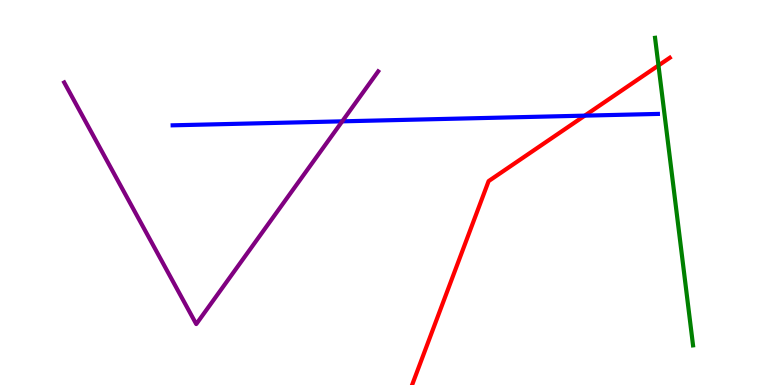[{'lines': ['blue', 'red'], 'intersections': [{'x': 7.55, 'y': 7.0}]}, {'lines': ['green', 'red'], 'intersections': [{'x': 8.5, 'y': 8.3}]}, {'lines': ['purple', 'red'], 'intersections': []}, {'lines': ['blue', 'green'], 'intersections': []}, {'lines': ['blue', 'purple'], 'intersections': [{'x': 4.42, 'y': 6.85}]}, {'lines': ['green', 'purple'], 'intersections': []}]